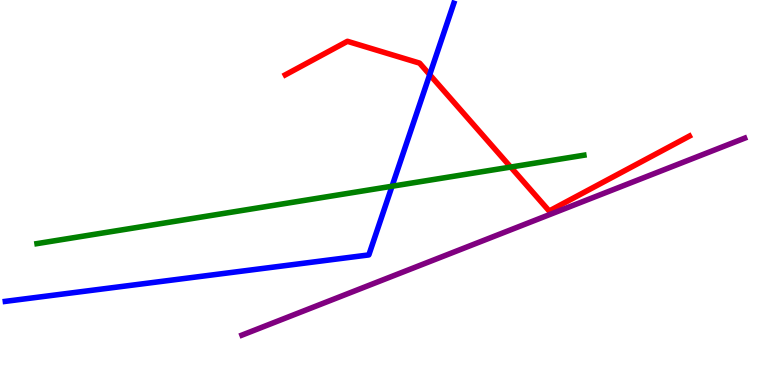[{'lines': ['blue', 'red'], 'intersections': [{'x': 5.54, 'y': 8.06}]}, {'lines': ['green', 'red'], 'intersections': [{'x': 6.59, 'y': 5.66}]}, {'lines': ['purple', 'red'], 'intersections': []}, {'lines': ['blue', 'green'], 'intersections': [{'x': 5.06, 'y': 5.16}]}, {'lines': ['blue', 'purple'], 'intersections': []}, {'lines': ['green', 'purple'], 'intersections': []}]